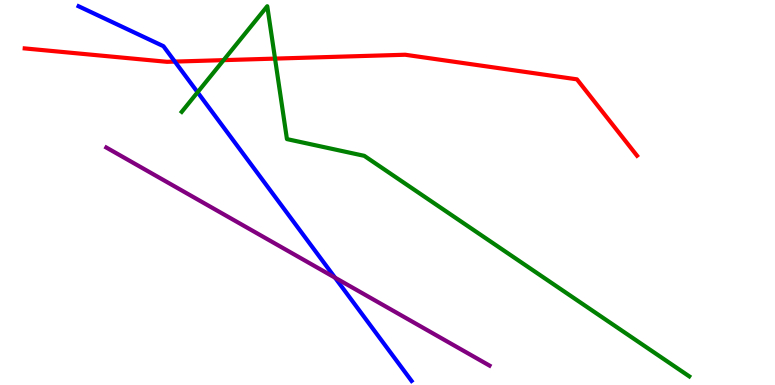[{'lines': ['blue', 'red'], 'intersections': [{'x': 2.26, 'y': 8.4}]}, {'lines': ['green', 'red'], 'intersections': [{'x': 2.89, 'y': 8.44}, {'x': 3.55, 'y': 8.48}]}, {'lines': ['purple', 'red'], 'intersections': []}, {'lines': ['blue', 'green'], 'intersections': [{'x': 2.55, 'y': 7.6}]}, {'lines': ['blue', 'purple'], 'intersections': [{'x': 4.32, 'y': 2.79}]}, {'lines': ['green', 'purple'], 'intersections': []}]